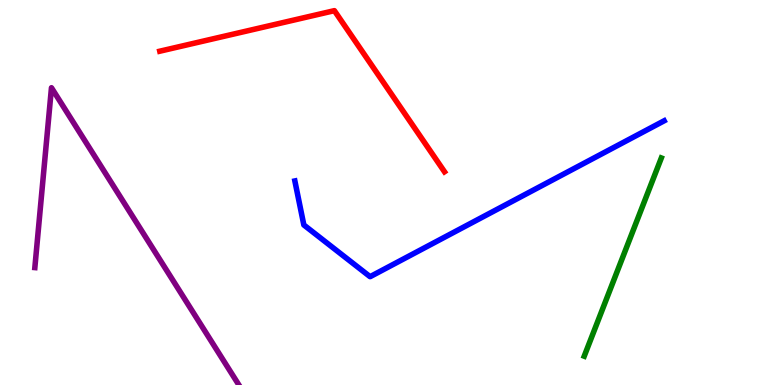[{'lines': ['blue', 'red'], 'intersections': []}, {'lines': ['green', 'red'], 'intersections': []}, {'lines': ['purple', 'red'], 'intersections': []}, {'lines': ['blue', 'green'], 'intersections': []}, {'lines': ['blue', 'purple'], 'intersections': []}, {'lines': ['green', 'purple'], 'intersections': []}]